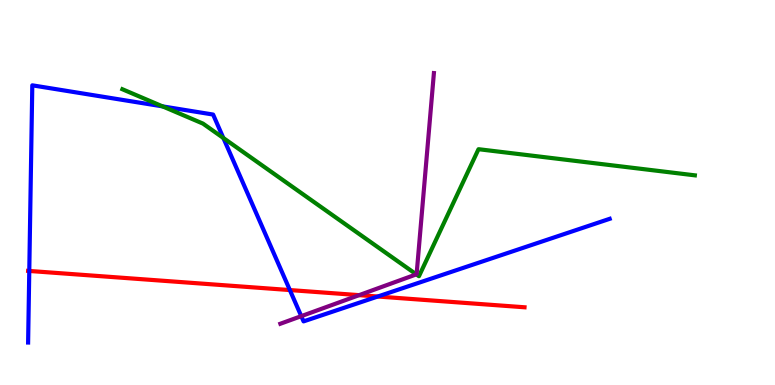[{'lines': ['blue', 'red'], 'intersections': [{'x': 0.378, 'y': 2.96}, {'x': 3.74, 'y': 2.47}, {'x': 4.87, 'y': 2.3}]}, {'lines': ['green', 'red'], 'intersections': []}, {'lines': ['purple', 'red'], 'intersections': [{'x': 4.63, 'y': 2.33}]}, {'lines': ['blue', 'green'], 'intersections': [{'x': 2.1, 'y': 7.24}, {'x': 2.88, 'y': 6.42}]}, {'lines': ['blue', 'purple'], 'intersections': [{'x': 3.89, 'y': 1.79}]}, {'lines': ['green', 'purple'], 'intersections': [{'x': 5.37, 'y': 2.87}]}]